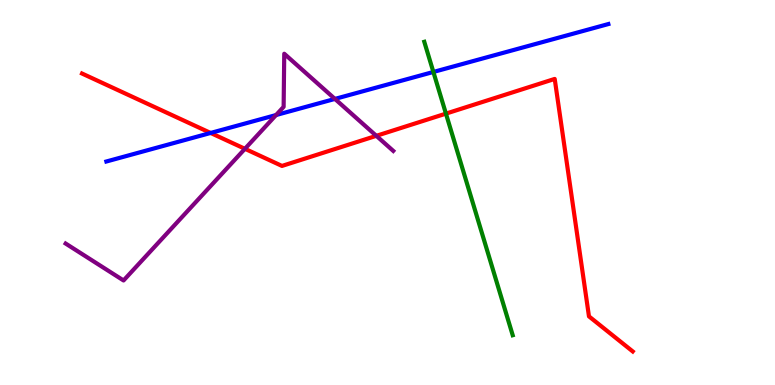[{'lines': ['blue', 'red'], 'intersections': [{'x': 2.72, 'y': 6.55}]}, {'lines': ['green', 'red'], 'intersections': [{'x': 5.75, 'y': 7.05}]}, {'lines': ['purple', 'red'], 'intersections': [{'x': 3.16, 'y': 6.13}, {'x': 4.86, 'y': 6.47}]}, {'lines': ['blue', 'green'], 'intersections': [{'x': 5.59, 'y': 8.13}]}, {'lines': ['blue', 'purple'], 'intersections': [{'x': 3.56, 'y': 7.01}, {'x': 4.32, 'y': 7.43}]}, {'lines': ['green', 'purple'], 'intersections': []}]